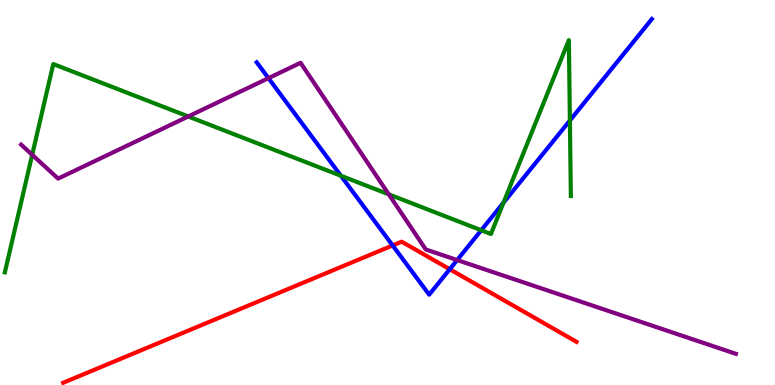[{'lines': ['blue', 'red'], 'intersections': [{'x': 5.07, 'y': 3.62}, {'x': 5.8, 'y': 3.01}]}, {'lines': ['green', 'red'], 'intersections': []}, {'lines': ['purple', 'red'], 'intersections': []}, {'lines': ['blue', 'green'], 'intersections': [{'x': 4.4, 'y': 5.44}, {'x': 6.21, 'y': 4.02}, {'x': 6.5, 'y': 4.74}, {'x': 7.35, 'y': 6.87}]}, {'lines': ['blue', 'purple'], 'intersections': [{'x': 3.46, 'y': 7.97}, {'x': 5.9, 'y': 3.25}]}, {'lines': ['green', 'purple'], 'intersections': [{'x': 0.415, 'y': 5.98}, {'x': 2.43, 'y': 6.98}, {'x': 5.02, 'y': 4.95}]}]